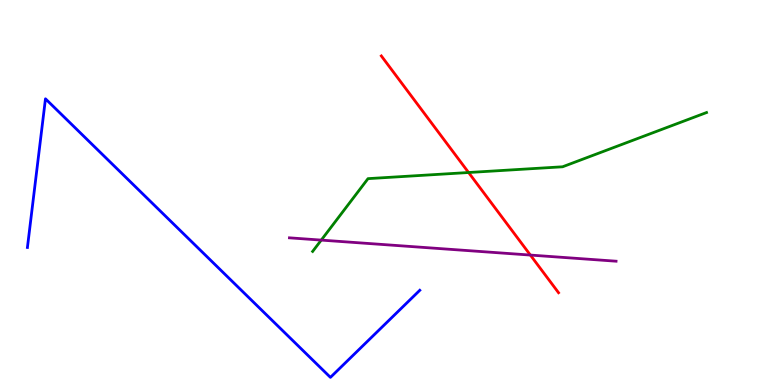[{'lines': ['blue', 'red'], 'intersections': []}, {'lines': ['green', 'red'], 'intersections': [{'x': 6.05, 'y': 5.52}]}, {'lines': ['purple', 'red'], 'intersections': [{'x': 6.84, 'y': 3.37}]}, {'lines': ['blue', 'green'], 'intersections': []}, {'lines': ['blue', 'purple'], 'intersections': []}, {'lines': ['green', 'purple'], 'intersections': [{'x': 4.15, 'y': 3.76}]}]